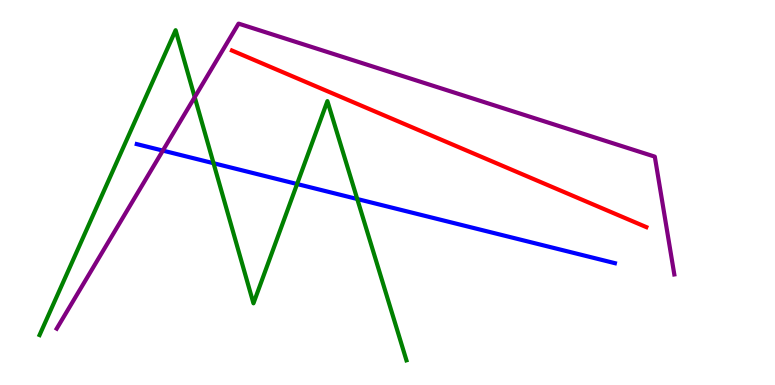[{'lines': ['blue', 'red'], 'intersections': []}, {'lines': ['green', 'red'], 'intersections': []}, {'lines': ['purple', 'red'], 'intersections': []}, {'lines': ['blue', 'green'], 'intersections': [{'x': 2.76, 'y': 5.76}, {'x': 3.83, 'y': 5.22}, {'x': 4.61, 'y': 4.83}]}, {'lines': ['blue', 'purple'], 'intersections': [{'x': 2.1, 'y': 6.09}]}, {'lines': ['green', 'purple'], 'intersections': [{'x': 2.51, 'y': 7.48}]}]